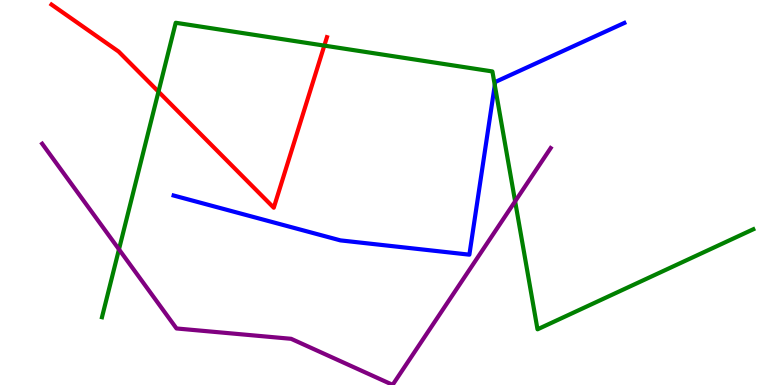[{'lines': ['blue', 'red'], 'intersections': []}, {'lines': ['green', 'red'], 'intersections': [{'x': 2.04, 'y': 7.62}, {'x': 4.18, 'y': 8.82}]}, {'lines': ['purple', 'red'], 'intersections': []}, {'lines': ['blue', 'green'], 'intersections': [{'x': 6.38, 'y': 7.79}]}, {'lines': ['blue', 'purple'], 'intersections': []}, {'lines': ['green', 'purple'], 'intersections': [{'x': 1.54, 'y': 3.52}, {'x': 6.65, 'y': 4.77}]}]